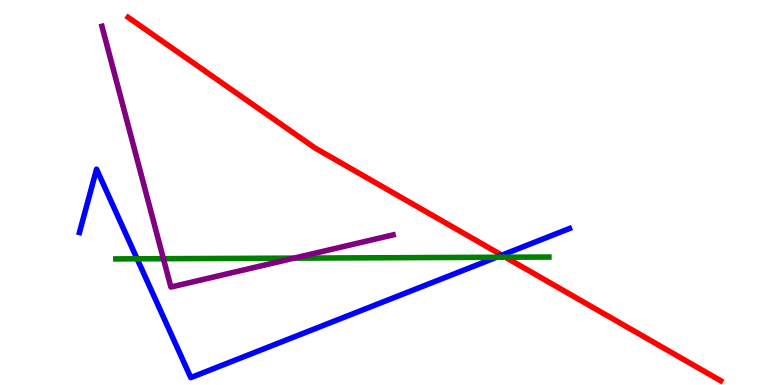[{'lines': ['blue', 'red'], 'intersections': [{'x': 6.48, 'y': 3.37}]}, {'lines': ['green', 'red'], 'intersections': [{'x': 6.52, 'y': 3.32}]}, {'lines': ['purple', 'red'], 'intersections': []}, {'lines': ['blue', 'green'], 'intersections': [{'x': 1.77, 'y': 3.28}, {'x': 6.41, 'y': 3.32}]}, {'lines': ['blue', 'purple'], 'intersections': []}, {'lines': ['green', 'purple'], 'intersections': [{'x': 2.11, 'y': 3.28}, {'x': 3.79, 'y': 3.3}]}]